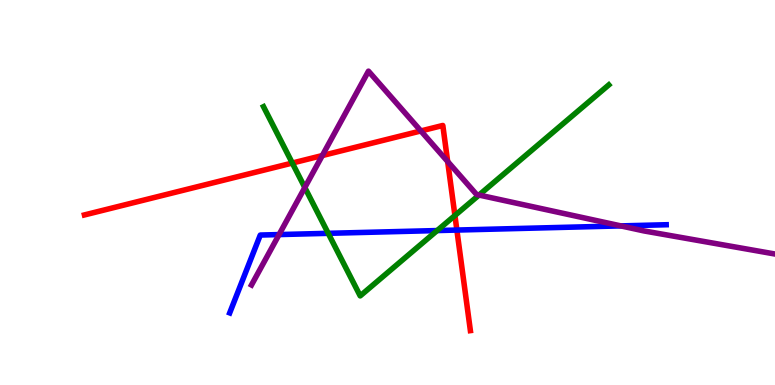[{'lines': ['blue', 'red'], 'intersections': [{'x': 5.9, 'y': 4.02}]}, {'lines': ['green', 'red'], 'intersections': [{'x': 3.77, 'y': 5.77}, {'x': 5.87, 'y': 4.4}]}, {'lines': ['purple', 'red'], 'intersections': [{'x': 4.16, 'y': 5.96}, {'x': 5.43, 'y': 6.6}, {'x': 5.78, 'y': 5.8}]}, {'lines': ['blue', 'green'], 'intersections': [{'x': 4.24, 'y': 3.94}, {'x': 5.64, 'y': 4.01}]}, {'lines': ['blue', 'purple'], 'intersections': [{'x': 3.6, 'y': 3.91}, {'x': 8.01, 'y': 4.13}]}, {'lines': ['green', 'purple'], 'intersections': [{'x': 3.93, 'y': 5.13}, {'x': 6.18, 'y': 4.93}]}]